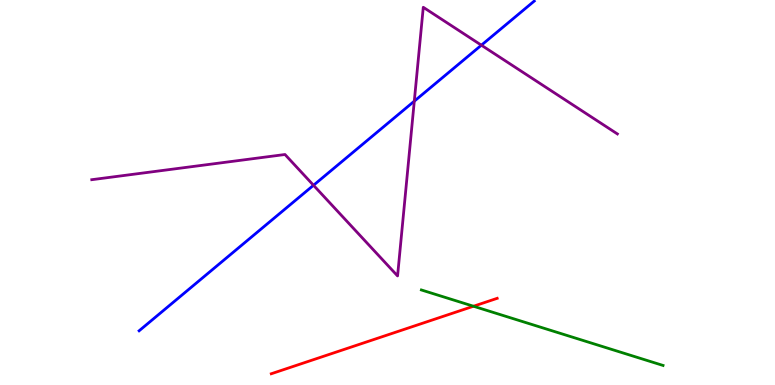[{'lines': ['blue', 'red'], 'intersections': []}, {'lines': ['green', 'red'], 'intersections': [{'x': 6.11, 'y': 2.05}]}, {'lines': ['purple', 'red'], 'intersections': []}, {'lines': ['blue', 'green'], 'intersections': []}, {'lines': ['blue', 'purple'], 'intersections': [{'x': 4.05, 'y': 5.19}, {'x': 5.35, 'y': 7.37}, {'x': 6.21, 'y': 8.83}]}, {'lines': ['green', 'purple'], 'intersections': []}]